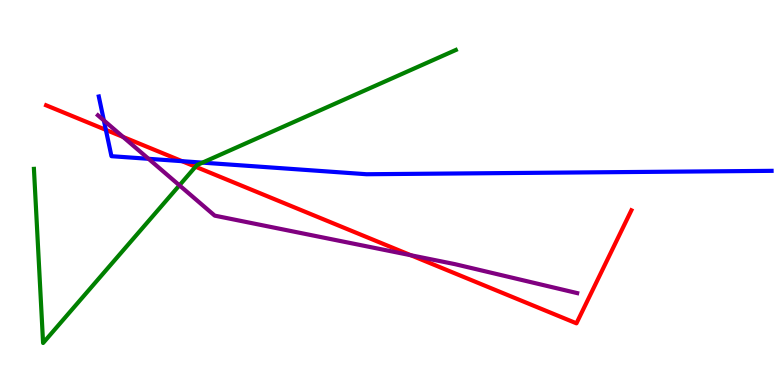[{'lines': ['blue', 'red'], 'intersections': [{'x': 1.37, 'y': 6.63}, {'x': 2.35, 'y': 5.81}]}, {'lines': ['green', 'red'], 'intersections': [{'x': 2.52, 'y': 5.67}]}, {'lines': ['purple', 'red'], 'intersections': [{'x': 1.59, 'y': 6.44}, {'x': 5.3, 'y': 3.37}]}, {'lines': ['blue', 'green'], 'intersections': [{'x': 2.61, 'y': 5.78}]}, {'lines': ['blue', 'purple'], 'intersections': [{'x': 1.34, 'y': 6.87}, {'x': 1.92, 'y': 5.87}]}, {'lines': ['green', 'purple'], 'intersections': [{'x': 2.32, 'y': 5.19}]}]